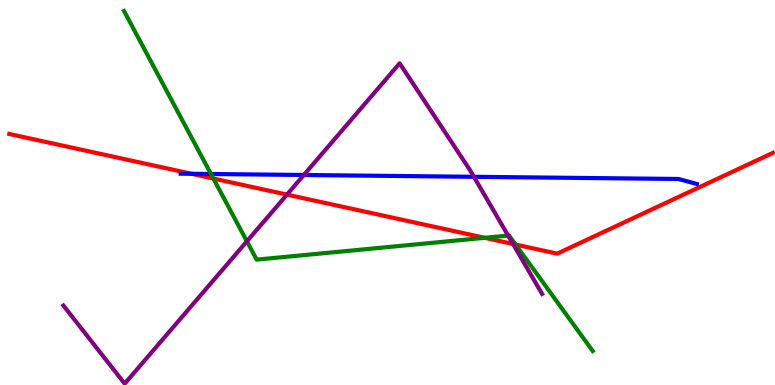[{'lines': ['blue', 'red'], 'intersections': [{'x': 2.47, 'y': 5.49}]}, {'lines': ['green', 'red'], 'intersections': [{'x': 2.75, 'y': 5.36}, {'x': 6.25, 'y': 3.82}, {'x': 6.65, 'y': 3.65}]}, {'lines': ['purple', 'red'], 'intersections': [{'x': 3.7, 'y': 4.95}, {'x': 6.62, 'y': 3.66}]}, {'lines': ['blue', 'green'], 'intersections': [{'x': 2.72, 'y': 5.48}]}, {'lines': ['blue', 'purple'], 'intersections': [{'x': 3.92, 'y': 5.45}, {'x': 6.11, 'y': 5.41}]}, {'lines': ['green', 'purple'], 'intersections': [{'x': 3.19, 'y': 3.73}, {'x': 6.56, 'y': 3.88}]}]